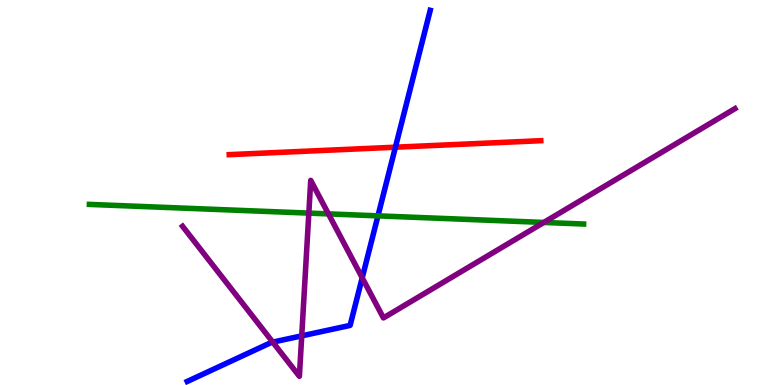[{'lines': ['blue', 'red'], 'intersections': [{'x': 5.1, 'y': 6.18}]}, {'lines': ['green', 'red'], 'intersections': []}, {'lines': ['purple', 'red'], 'intersections': []}, {'lines': ['blue', 'green'], 'intersections': [{'x': 4.88, 'y': 4.39}]}, {'lines': ['blue', 'purple'], 'intersections': [{'x': 3.52, 'y': 1.11}, {'x': 3.89, 'y': 1.28}, {'x': 4.67, 'y': 2.78}]}, {'lines': ['green', 'purple'], 'intersections': [{'x': 3.98, 'y': 4.46}, {'x': 4.24, 'y': 4.44}, {'x': 7.02, 'y': 4.22}]}]